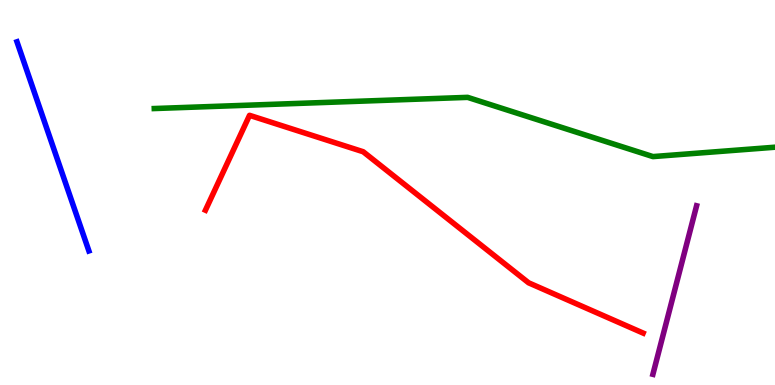[{'lines': ['blue', 'red'], 'intersections': []}, {'lines': ['green', 'red'], 'intersections': []}, {'lines': ['purple', 'red'], 'intersections': []}, {'lines': ['blue', 'green'], 'intersections': []}, {'lines': ['blue', 'purple'], 'intersections': []}, {'lines': ['green', 'purple'], 'intersections': []}]